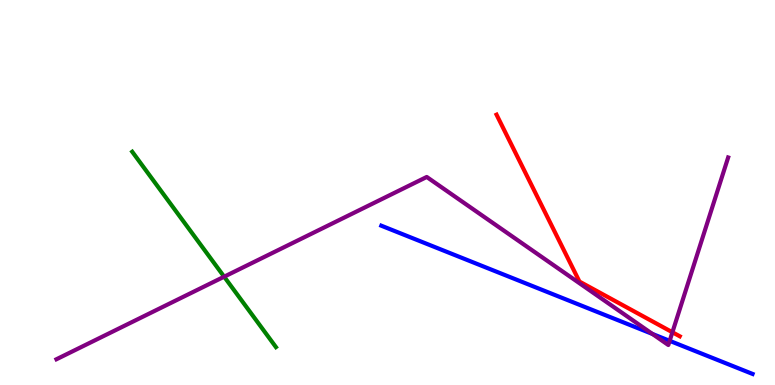[{'lines': ['blue', 'red'], 'intersections': []}, {'lines': ['green', 'red'], 'intersections': []}, {'lines': ['purple', 'red'], 'intersections': [{'x': 8.68, 'y': 1.37}]}, {'lines': ['blue', 'green'], 'intersections': []}, {'lines': ['blue', 'purple'], 'intersections': [{'x': 8.42, 'y': 1.33}, {'x': 8.64, 'y': 1.15}]}, {'lines': ['green', 'purple'], 'intersections': [{'x': 2.89, 'y': 2.81}]}]